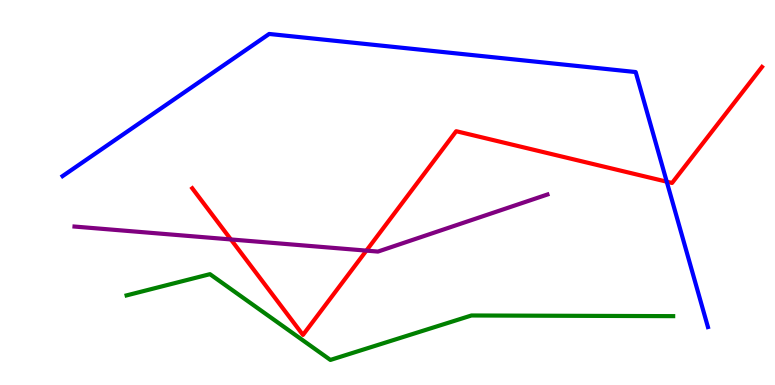[{'lines': ['blue', 'red'], 'intersections': [{'x': 8.6, 'y': 5.28}]}, {'lines': ['green', 'red'], 'intersections': []}, {'lines': ['purple', 'red'], 'intersections': [{'x': 2.98, 'y': 3.78}, {'x': 4.73, 'y': 3.49}]}, {'lines': ['blue', 'green'], 'intersections': []}, {'lines': ['blue', 'purple'], 'intersections': []}, {'lines': ['green', 'purple'], 'intersections': []}]